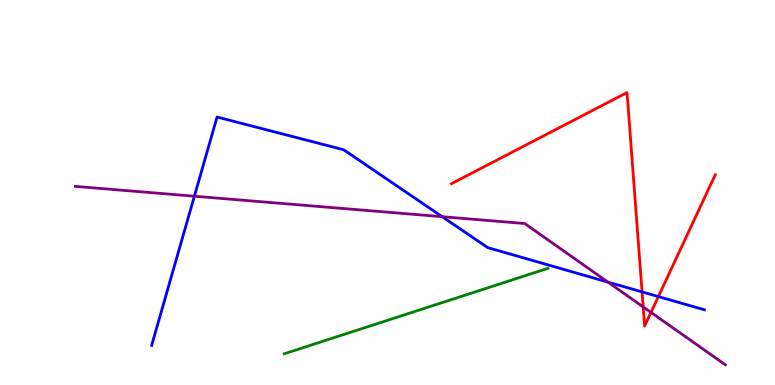[{'lines': ['blue', 'red'], 'intersections': [{'x': 8.28, 'y': 2.42}, {'x': 8.5, 'y': 2.3}]}, {'lines': ['green', 'red'], 'intersections': []}, {'lines': ['purple', 'red'], 'intersections': [{'x': 8.3, 'y': 2.03}, {'x': 8.4, 'y': 1.89}]}, {'lines': ['blue', 'green'], 'intersections': []}, {'lines': ['blue', 'purple'], 'intersections': [{'x': 2.51, 'y': 4.9}, {'x': 5.71, 'y': 4.37}, {'x': 7.84, 'y': 2.67}]}, {'lines': ['green', 'purple'], 'intersections': []}]